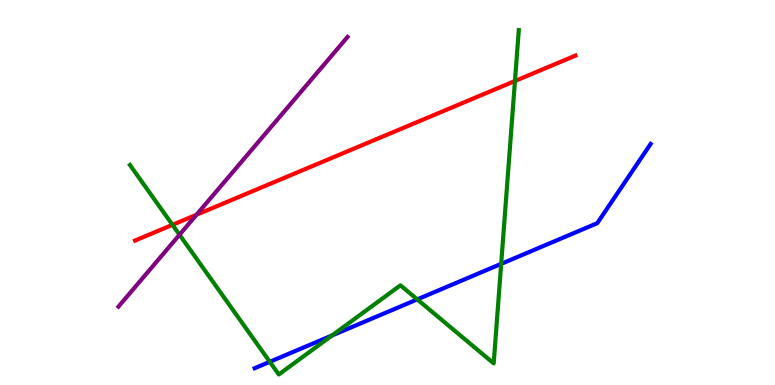[{'lines': ['blue', 'red'], 'intersections': []}, {'lines': ['green', 'red'], 'intersections': [{'x': 2.23, 'y': 4.16}, {'x': 6.64, 'y': 7.9}]}, {'lines': ['purple', 'red'], 'intersections': [{'x': 2.54, 'y': 4.42}]}, {'lines': ['blue', 'green'], 'intersections': [{'x': 3.48, 'y': 0.602}, {'x': 4.28, 'y': 1.29}, {'x': 5.38, 'y': 2.22}, {'x': 6.47, 'y': 3.15}]}, {'lines': ['blue', 'purple'], 'intersections': []}, {'lines': ['green', 'purple'], 'intersections': [{'x': 2.32, 'y': 3.9}]}]